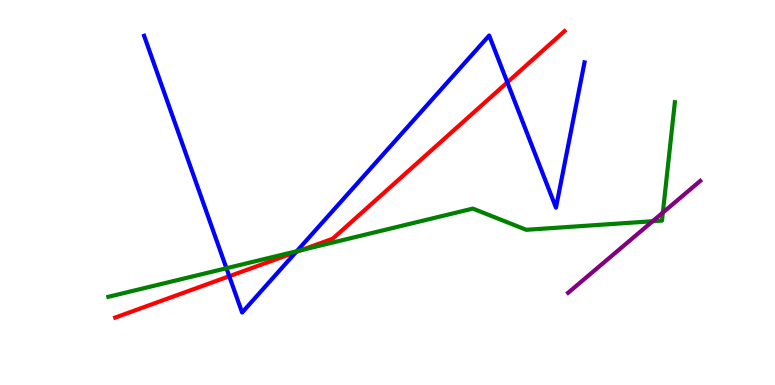[{'lines': ['blue', 'red'], 'intersections': [{'x': 2.96, 'y': 2.83}, {'x': 3.82, 'y': 3.45}, {'x': 6.55, 'y': 7.86}]}, {'lines': ['green', 'red'], 'intersections': [{'x': 3.89, 'y': 3.5}]}, {'lines': ['purple', 'red'], 'intersections': []}, {'lines': ['blue', 'green'], 'intersections': [{'x': 2.92, 'y': 3.03}, {'x': 3.83, 'y': 3.48}]}, {'lines': ['blue', 'purple'], 'intersections': []}, {'lines': ['green', 'purple'], 'intersections': [{'x': 8.42, 'y': 4.25}, {'x': 8.55, 'y': 4.48}]}]